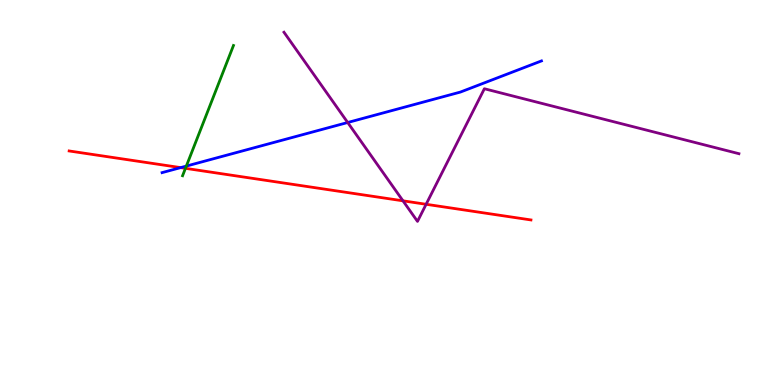[{'lines': ['blue', 'red'], 'intersections': [{'x': 2.33, 'y': 5.65}]}, {'lines': ['green', 'red'], 'intersections': [{'x': 2.39, 'y': 5.63}]}, {'lines': ['purple', 'red'], 'intersections': [{'x': 5.2, 'y': 4.78}, {'x': 5.5, 'y': 4.69}]}, {'lines': ['blue', 'green'], 'intersections': [{'x': 2.4, 'y': 5.69}]}, {'lines': ['blue', 'purple'], 'intersections': [{'x': 4.49, 'y': 6.82}]}, {'lines': ['green', 'purple'], 'intersections': []}]